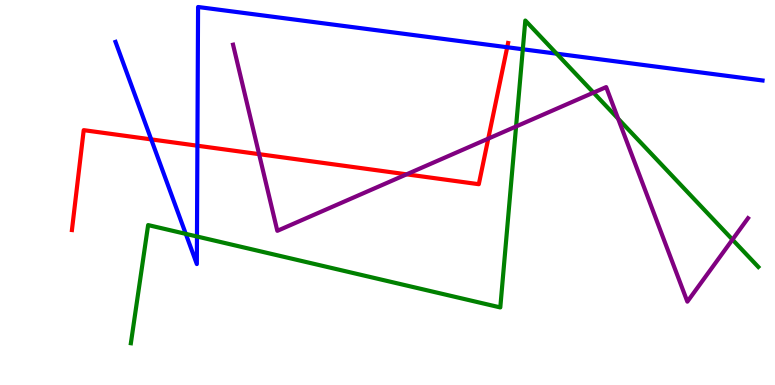[{'lines': ['blue', 'red'], 'intersections': [{'x': 1.95, 'y': 6.38}, {'x': 2.55, 'y': 6.22}, {'x': 6.54, 'y': 8.77}]}, {'lines': ['green', 'red'], 'intersections': []}, {'lines': ['purple', 'red'], 'intersections': [{'x': 3.34, 'y': 6.0}, {'x': 5.25, 'y': 5.47}, {'x': 6.3, 'y': 6.4}]}, {'lines': ['blue', 'green'], 'intersections': [{'x': 2.4, 'y': 3.93}, {'x': 2.54, 'y': 3.86}, {'x': 6.75, 'y': 8.72}, {'x': 7.18, 'y': 8.61}]}, {'lines': ['blue', 'purple'], 'intersections': []}, {'lines': ['green', 'purple'], 'intersections': [{'x': 6.66, 'y': 6.72}, {'x': 7.66, 'y': 7.59}, {'x': 7.98, 'y': 6.92}, {'x': 9.45, 'y': 3.78}]}]